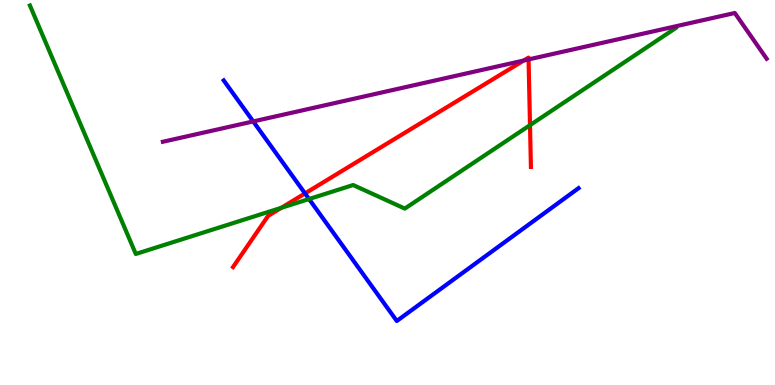[{'lines': ['blue', 'red'], 'intersections': [{'x': 3.94, 'y': 4.98}]}, {'lines': ['green', 'red'], 'intersections': [{'x': 3.63, 'y': 4.6}, {'x': 6.84, 'y': 6.75}]}, {'lines': ['purple', 'red'], 'intersections': [{'x': 6.76, 'y': 8.43}, {'x': 6.82, 'y': 8.46}]}, {'lines': ['blue', 'green'], 'intersections': [{'x': 3.99, 'y': 4.83}]}, {'lines': ['blue', 'purple'], 'intersections': [{'x': 3.27, 'y': 6.85}]}, {'lines': ['green', 'purple'], 'intersections': []}]